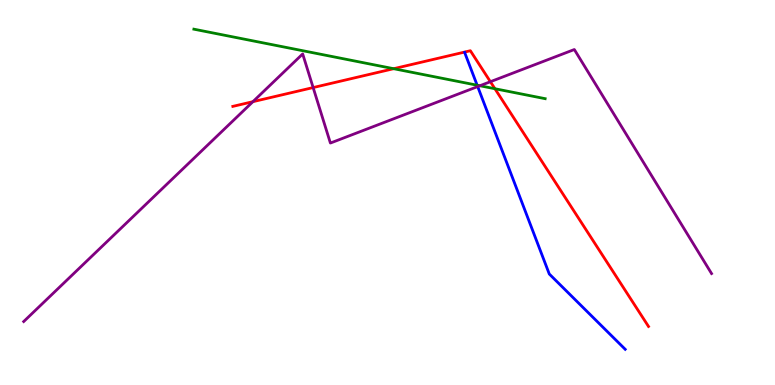[{'lines': ['blue', 'red'], 'intersections': []}, {'lines': ['green', 'red'], 'intersections': [{'x': 5.08, 'y': 8.22}, {'x': 6.39, 'y': 7.7}]}, {'lines': ['purple', 'red'], 'intersections': [{'x': 3.26, 'y': 7.36}, {'x': 4.04, 'y': 7.73}, {'x': 6.33, 'y': 7.88}]}, {'lines': ['blue', 'green'], 'intersections': [{'x': 6.16, 'y': 7.79}]}, {'lines': ['blue', 'purple'], 'intersections': [{'x': 6.16, 'y': 7.75}]}, {'lines': ['green', 'purple'], 'intersections': [{'x': 6.19, 'y': 7.77}]}]